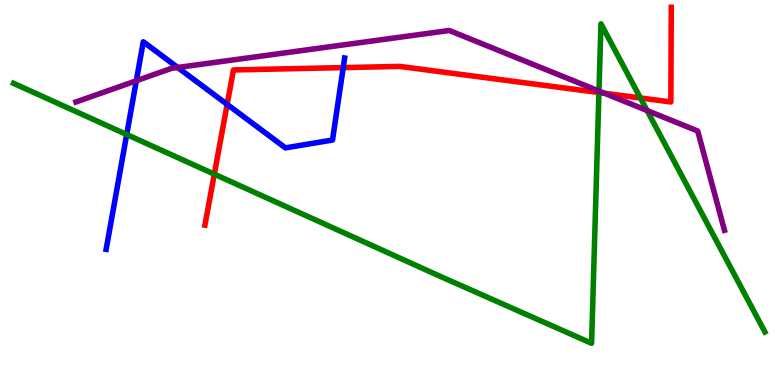[{'lines': ['blue', 'red'], 'intersections': [{'x': 2.93, 'y': 7.29}, {'x': 4.43, 'y': 8.24}]}, {'lines': ['green', 'red'], 'intersections': [{'x': 2.77, 'y': 5.48}, {'x': 7.73, 'y': 7.6}, {'x': 8.26, 'y': 7.46}]}, {'lines': ['purple', 'red'], 'intersections': [{'x': 7.8, 'y': 7.58}]}, {'lines': ['blue', 'green'], 'intersections': [{'x': 1.63, 'y': 6.51}]}, {'lines': ['blue', 'purple'], 'intersections': [{'x': 1.76, 'y': 7.9}, {'x': 2.29, 'y': 8.25}]}, {'lines': ['green', 'purple'], 'intersections': [{'x': 7.73, 'y': 7.64}, {'x': 8.35, 'y': 7.13}]}]